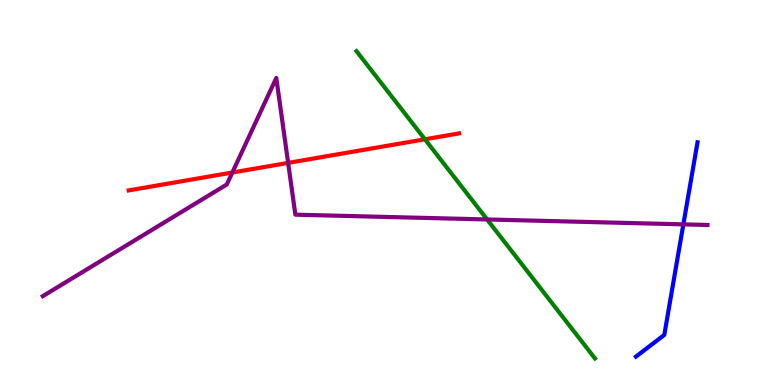[{'lines': ['blue', 'red'], 'intersections': []}, {'lines': ['green', 'red'], 'intersections': [{'x': 5.48, 'y': 6.38}]}, {'lines': ['purple', 'red'], 'intersections': [{'x': 3.0, 'y': 5.52}, {'x': 3.72, 'y': 5.77}]}, {'lines': ['blue', 'green'], 'intersections': []}, {'lines': ['blue', 'purple'], 'intersections': [{'x': 8.82, 'y': 4.17}]}, {'lines': ['green', 'purple'], 'intersections': [{'x': 6.29, 'y': 4.3}]}]